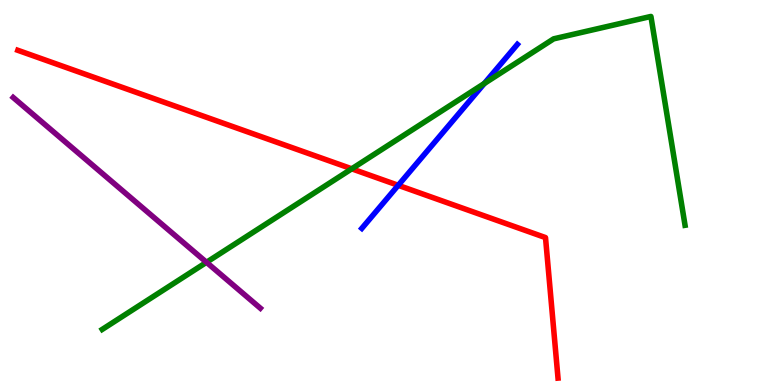[{'lines': ['blue', 'red'], 'intersections': [{'x': 5.14, 'y': 5.19}]}, {'lines': ['green', 'red'], 'intersections': [{'x': 4.54, 'y': 5.62}]}, {'lines': ['purple', 'red'], 'intersections': []}, {'lines': ['blue', 'green'], 'intersections': [{'x': 6.25, 'y': 7.83}]}, {'lines': ['blue', 'purple'], 'intersections': []}, {'lines': ['green', 'purple'], 'intersections': [{'x': 2.66, 'y': 3.19}]}]